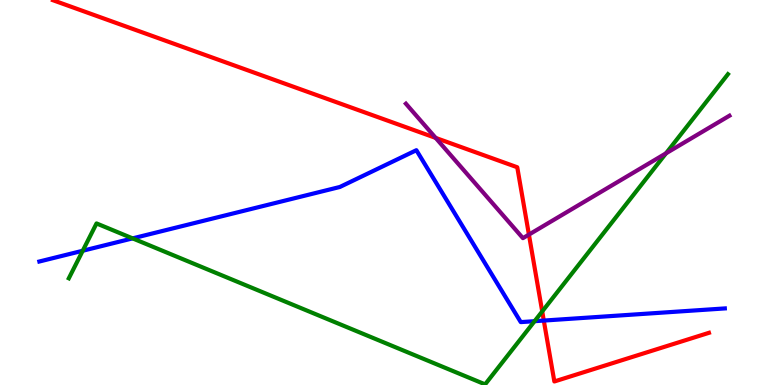[{'lines': ['blue', 'red'], 'intersections': [{'x': 7.02, 'y': 1.67}]}, {'lines': ['green', 'red'], 'intersections': [{'x': 7.0, 'y': 1.91}]}, {'lines': ['purple', 'red'], 'intersections': [{'x': 5.62, 'y': 6.42}, {'x': 6.82, 'y': 3.91}]}, {'lines': ['blue', 'green'], 'intersections': [{'x': 1.07, 'y': 3.49}, {'x': 1.71, 'y': 3.81}, {'x': 6.9, 'y': 1.66}]}, {'lines': ['blue', 'purple'], 'intersections': []}, {'lines': ['green', 'purple'], 'intersections': [{'x': 8.59, 'y': 6.02}]}]